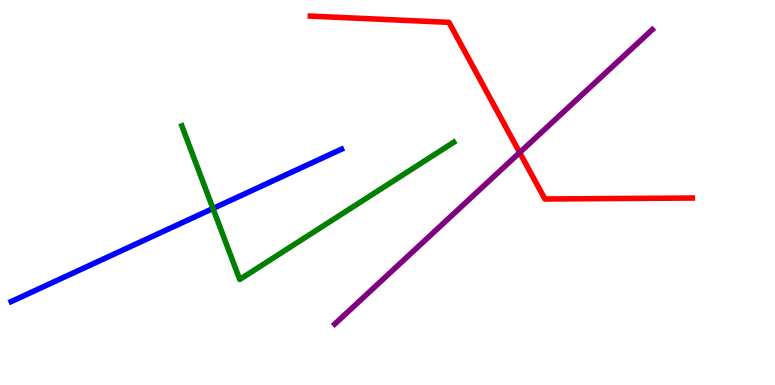[{'lines': ['blue', 'red'], 'intersections': []}, {'lines': ['green', 'red'], 'intersections': []}, {'lines': ['purple', 'red'], 'intersections': [{'x': 6.71, 'y': 6.04}]}, {'lines': ['blue', 'green'], 'intersections': [{'x': 2.75, 'y': 4.58}]}, {'lines': ['blue', 'purple'], 'intersections': []}, {'lines': ['green', 'purple'], 'intersections': []}]